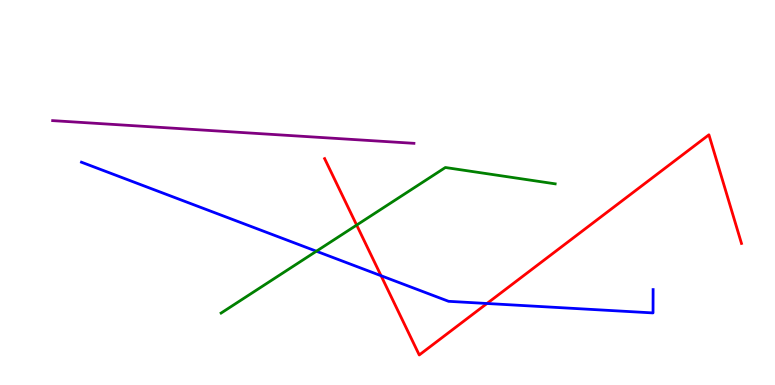[{'lines': ['blue', 'red'], 'intersections': [{'x': 4.92, 'y': 2.84}, {'x': 6.28, 'y': 2.12}]}, {'lines': ['green', 'red'], 'intersections': [{'x': 4.6, 'y': 4.15}]}, {'lines': ['purple', 'red'], 'intersections': []}, {'lines': ['blue', 'green'], 'intersections': [{'x': 4.08, 'y': 3.47}]}, {'lines': ['blue', 'purple'], 'intersections': []}, {'lines': ['green', 'purple'], 'intersections': []}]